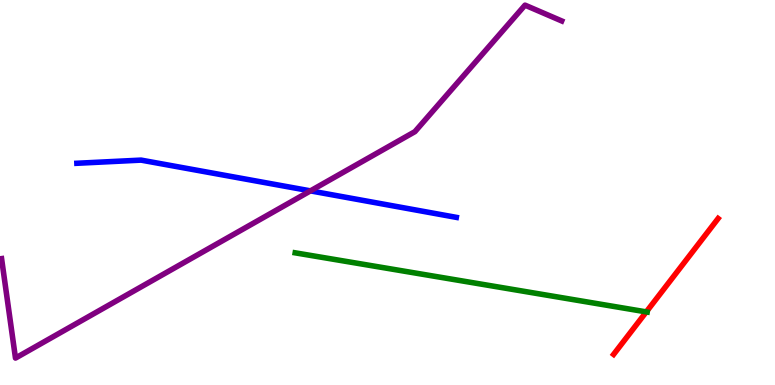[{'lines': ['blue', 'red'], 'intersections': []}, {'lines': ['green', 'red'], 'intersections': [{'x': 8.34, 'y': 1.9}]}, {'lines': ['purple', 'red'], 'intersections': []}, {'lines': ['blue', 'green'], 'intersections': []}, {'lines': ['blue', 'purple'], 'intersections': [{'x': 4.01, 'y': 5.04}]}, {'lines': ['green', 'purple'], 'intersections': []}]